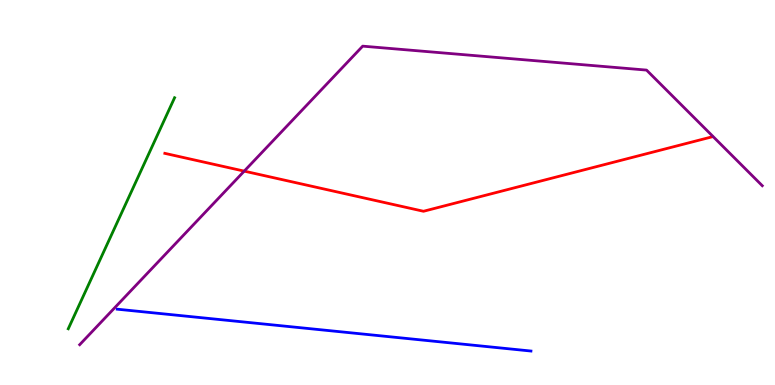[{'lines': ['blue', 'red'], 'intersections': []}, {'lines': ['green', 'red'], 'intersections': []}, {'lines': ['purple', 'red'], 'intersections': [{'x': 3.15, 'y': 5.56}]}, {'lines': ['blue', 'green'], 'intersections': []}, {'lines': ['blue', 'purple'], 'intersections': []}, {'lines': ['green', 'purple'], 'intersections': []}]